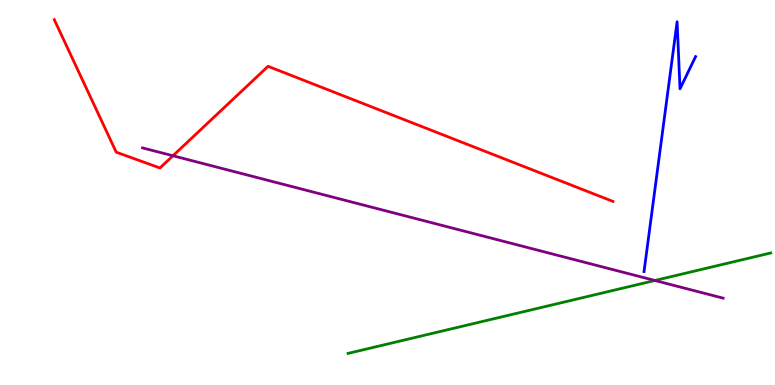[{'lines': ['blue', 'red'], 'intersections': []}, {'lines': ['green', 'red'], 'intersections': []}, {'lines': ['purple', 'red'], 'intersections': [{'x': 2.23, 'y': 5.95}]}, {'lines': ['blue', 'green'], 'intersections': []}, {'lines': ['blue', 'purple'], 'intersections': []}, {'lines': ['green', 'purple'], 'intersections': [{'x': 8.45, 'y': 2.71}]}]